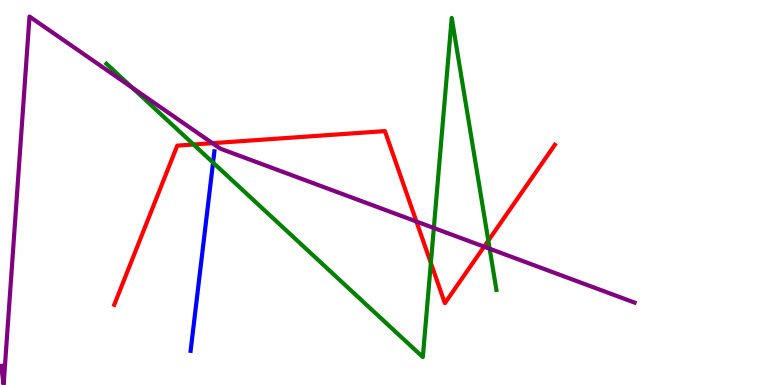[{'lines': ['blue', 'red'], 'intersections': []}, {'lines': ['green', 'red'], 'intersections': [{'x': 2.5, 'y': 6.25}, {'x': 5.56, 'y': 3.17}, {'x': 6.3, 'y': 3.75}]}, {'lines': ['purple', 'red'], 'intersections': [{'x': 2.74, 'y': 6.28}, {'x': 5.37, 'y': 4.25}, {'x': 6.25, 'y': 3.59}]}, {'lines': ['blue', 'green'], 'intersections': [{'x': 2.75, 'y': 5.78}]}, {'lines': ['blue', 'purple'], 'intersections': []}, {'lines': ['green', 'purple'], 'intersections': [{'x': 1.71, 'y': 7.72}, {'x': 5.6, 'y': 4.08}, {'x': 6.32, 'y': 3.54}]}]